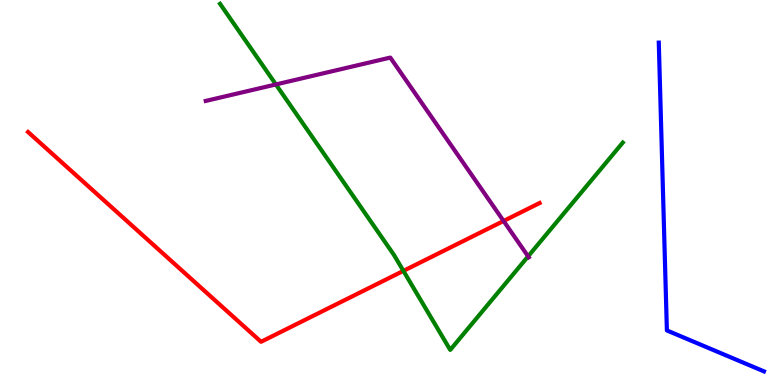[{'lines': ['blue', 'red'], 'intersections': []}, {'lines': ['green', 'red'], 'intersections': [{'x': 5.21, 'y': 2.96}]}, {'lines': ['purple', 'red'], 'intersections': [{'x': 6.5, 'y': 4.26}]}, {'lines': ['blue', 'green'], 'intersections': []}, {'lines': ['blue', 'purple'], 'intersections': []}, {'lines': ['green', 'purple'], 'intersections': [{'x': 3.56, 'y': 7.81}, {'x': 6.81, 'y': 3.34}]}]